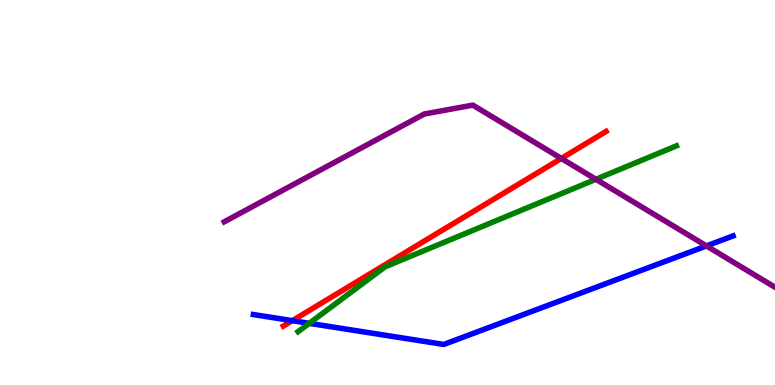[{'lines': ['blue', 'red'], 'intersections': [{'x': 3.77, 'y': 1.67}]}, {'lines': ['green', 'red'], 'intersections': []}, {'lines': ['purple', 'red'], 'intersections': [{'x': 7.24, 'y': 5.88}]}, {'lines': ['blue', 'green'], 'intersections': [{'x': 3.99, 'y': 1.6}]}, {'lines': ['blue', 'purple'], 'intersections': [{'x': 9.12, 'y': 3.61}]}, {'lines': ['green', 'purple'], 'intersections': [{'x': 7.69, 'y': 5.34}]}]